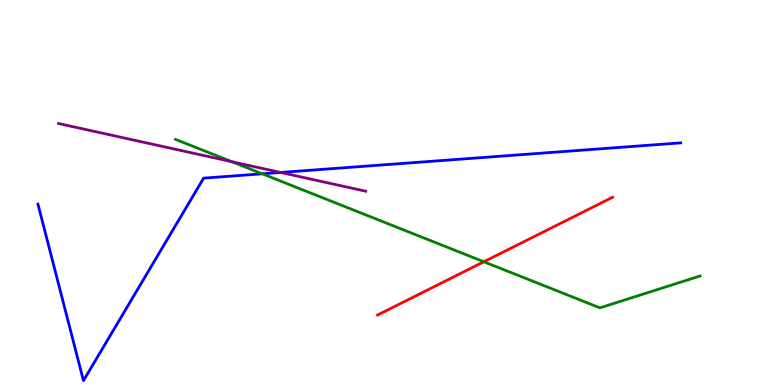[{'lines': ['blue', 'red'], 'intersections': []}, {'lines': ['green', 'red'], 'intersections': [{'x': 6.24, 'y': 3.2}]}, {'lines': ['purple', 'red'], 'intersections': []}, {'lines': ['blue', 'green'], 'intersections': [{'x': 3.38, 'y': 5.49}]}, {'lines': ['blue', 'purple'], 'intersections': [{'x': 3.62, 'y': 5.52}]}, {'lines': ['green', 'purple'], 'intersections': [{'x': 2.99, 'y': 5.8}]}]